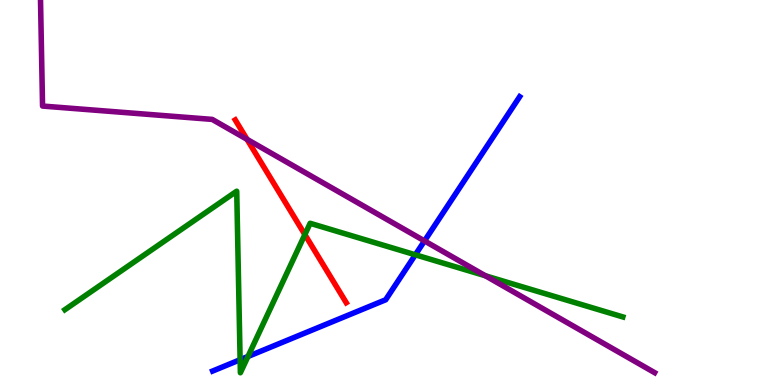[{'lines': ['blue', 'red'], 'intersections': []}, {'lines': ['green', 'red'], 'intersections': [{'x': 3.93, 'y': 3.91}]}, {'lines': ['purple', 'red'], 'intersections': [{'x': 3.19, 'y': 6.38}]}, {'lines': ['blue', 'green'], 'intersections': [{'x': 3.1, 'y': 0.657}, {'x': 3.2, 'y': 0.741}, {'x': 5.36, 'y': 3.38}]}, {'lines': ['blue', 'purple'], 'intersections': [{'x': 5.48, 'y': 3.74}]}, {'lines': ['green', 'purple'], 'intersections': [{'x': 6.26, 'y': 2.84}]}]